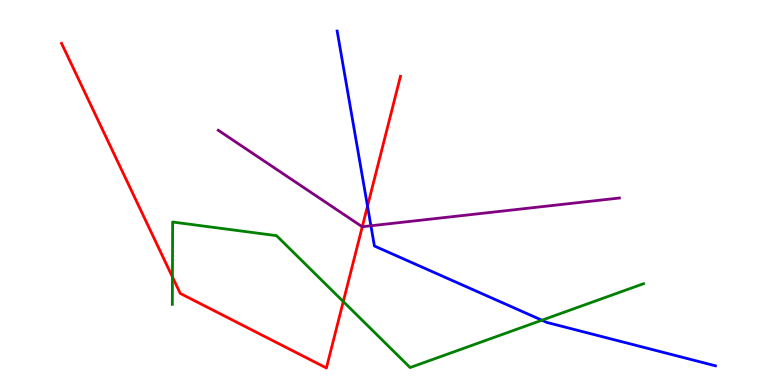[{'lines': ['blue', 'red'], 'intersections': [{'x': 4.74, 'y': 4.65}]}, {'lines': ['green', 'red'], 'intersections': [{'x': 2.22, 'y': 2.81}, {'x': 4.43, 'y': 2.17}]}, {'lines': ['purple', 'red'], 'intersections': [{'x': 4.67, 'y': 4.11}]}, {'lines': ['blue', 'green'], 'intersections': [{'x': 6.99, 'y': 1.68}]}, {'lines': ['blue', 'purple'], 'intersections': [{'x': 4.79, 'y': 4.14}]}, {'lines': ['green', 'purple'], 'intersections': []}]